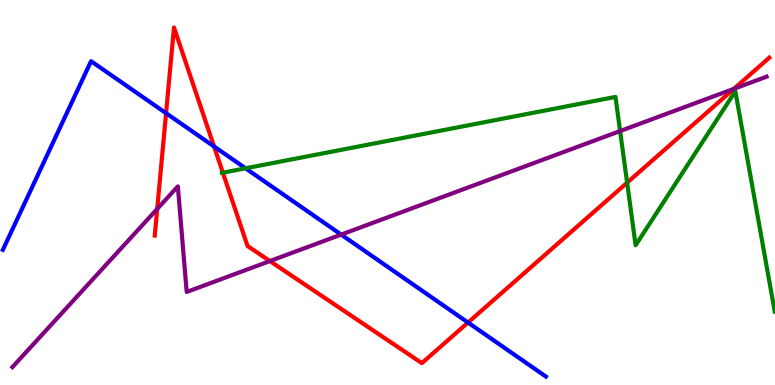[{'lines': ['blue', 'red'], 'intersections': [{'x': 2.14, 'y': 7.06}, {'x': 2.76, 'y': 6.2}, {'x': 6.04, 'y': 1.62}]}, {'lines': ['green', 'red'], 'intersections': [{'x': 2.88, 'y': 5.51}, {'x': 8.09, 'y': 5.26}]}, {'lines': ['purple', 'red'], 'intersections': [{'x': 2.03, 'y': 4.57}, {'x': 3.48, 'y': 3.22}, {'x': 9.47, 'y': 7.69}]}, {'lines': ['blue', 'green'], 'intersections': [{'x': 3.17, 'y': 5.63}]}, {'lines': ['blue', 'purple'], 'intersections': [{'x': 4.4, 'y': 3.91}]}, {'lines': ['green', 'purple'], 'intersections': [{'x': 8.0, 'y': 6.6}]}]